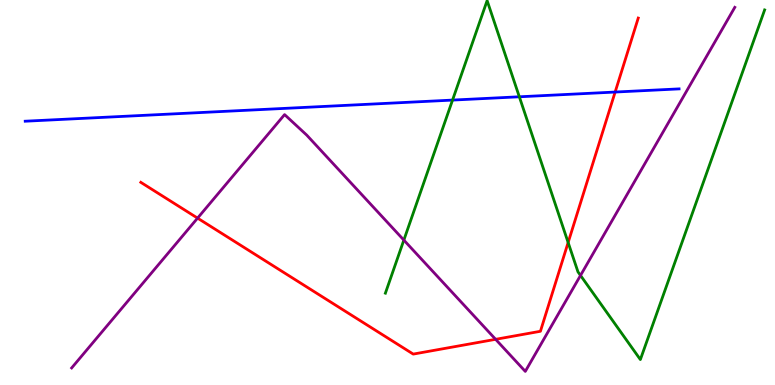[{'lines': ['blue', 'red'], 'intersections': [{'x': 7.94, 'y': 7.61}]}, {'lines': ['green', 'red'], 'intersections': [{'x': 7.33, 'y': 3.7}]}, {'lines': ['purple', 'red'], 'intersections': [{'x': 2.55, 'y': 4.33}, {'x': 6.4, 'y': 1.19}]}, {'lines': ['blue', 'green'], 'intersections': [{'x': 5.84, 'y': 7.4}, {'x': 6.7, 'y': 7.49}]}, {'lines': ['blue', 'purple'], 'intersections': []}, {'lines': ['green', 'purple'], 'intersections': [{'x': 5.21, 'y': 3.76}, {'x': 7.49, 'y': 2.85}]}]